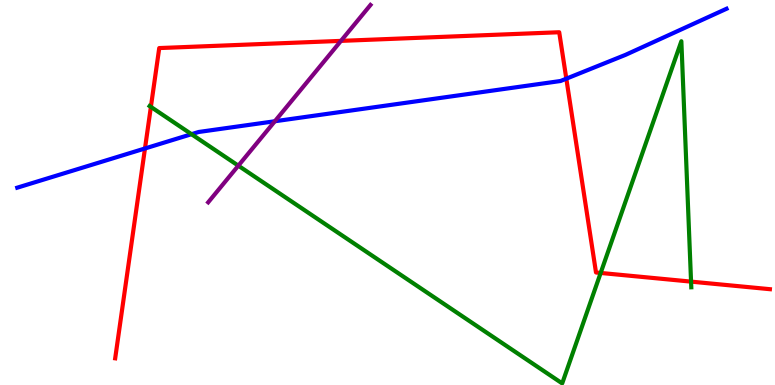[{'lines': ['blue', 'red'], 'intersections': [{'x': 1.87, 'y': 6.14}, {'x': 7.31, 'y': 7.96}]}, {'lines': ['green', 'red'], 'intersections': [{'x': 1.95, 'y': 7.22}, {'x': 7.75, 'y': 2.91}, {'x': 8.92, 'y': 2.69}]}, {'lines': ['purple', 'red'], 'intersections': [{'x': 4.4, 'y': 8.94}]}, {'lines': ['blue', 'green'], 'intersections': [{'x': 2.47, 'y': 6.51}]}, {'lines': ['blue', 'purple'], 'intersections': [{'x': 3.55, 'y': 6.85}]}, {'lines': ['green', 'purple'], 'intersections': [{'x': 3.08, 'y': 5.7}]}]